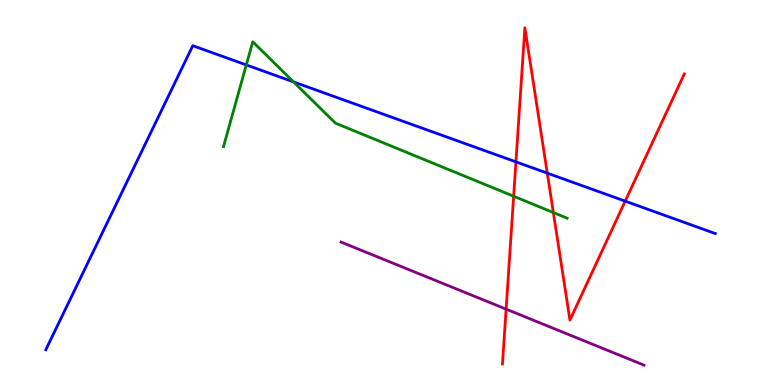[{'lines': ['blue', 'red'], 'intersections': [{'x': 6.66, 'y': 5.8}, {'x': 7.06, 'y': 5.5}, {'x': 8.07, 'y': 4.78}]}, {'lines': ['green', 'red'], 'intersections': [{'x': 6.63, 'y': 4.9}, {'x': 7.14, 'y': 4.48}]}, {'lines': ['purple', 'red'], 'intersections': [{'x': 6.53, 'y': 1.97}]}, {'lines': ['blue', 'green'], 'intersections': [{'x': 3.18, 'y': 8.31}, {'x': 3.79, 'y': 7.87}]}, {'lines': ['blue', 'purple'], 'intersections': []}, {'lines': ['green', 'purple'], 'intersections': []}]